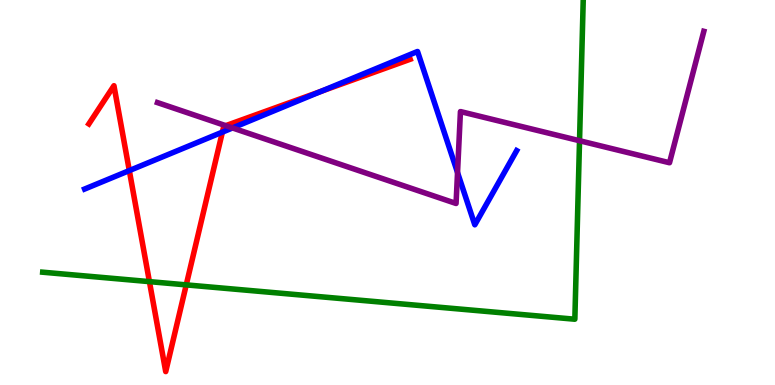[{'lines': ['blue', 'red'], 'intersections': [{'x': 1.67, 'y': 5.57}, {'x': 2.87, 'y': 6.57}, {'x': 4.14, 'y': 7.63}]}, {'lines': ['green', 'red'], 'intersections': [{'x': 1.93, 'y': 2.68}, {'x': 2.4, 'y': 2.6}]}, {'lines': ['purple', 'red'], 'intersections': [{'x': 2.91, 'y': 6.74}]}, {'lines': ['blue', 'green'], 'intersections': []}, {'lines': ['blue', 'purple'], 'intersections': [{'x': 3.0, 'y': 6.68}, {'x': 5.9, 'y': 5.52}]}, {'lines': ['green', 'purple'], 'intersections': [{'x': 7.48, 'y': 6.34}]}]